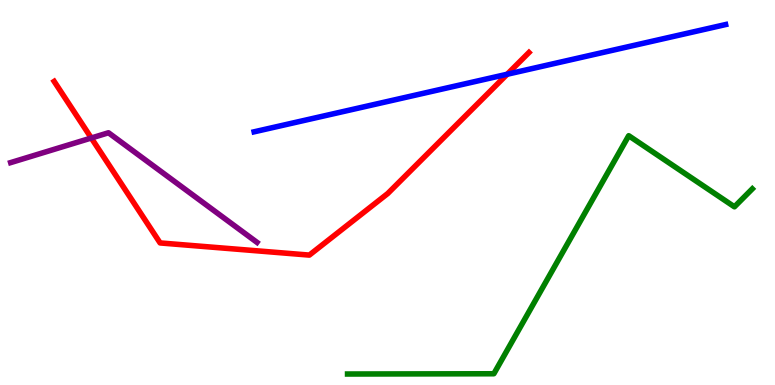[{'lines': ['blue', 'red'], 'intersections': [{'x': 6.54, 'y': 8.07}]}, {'lines': ['green', 'red'], 'intersections': []}, {'lines': ['purple', 'red'], 'intersections': [{'x': 1.18, 'y': 6.42}]}, {'lines': ['blue', 'green'], 'intersections': []}, {'lines': ['blue', 'purple'], 'intersections': []}, {'lines': ['green', 'purple'], 'intersections': []}]